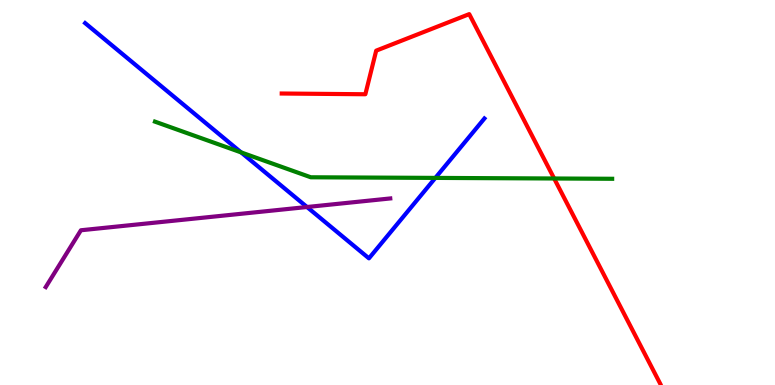[{'lines': ['blue', 'red'], 'intersections': []}, {'lines': ['green', 'red'], 'intersections': [{'x': 7.15, 'y': 5.36}]}, {'lines': ['purple', 'red'], 'intersections': []}, {'lines': ['blue', 'green'], 'intersections': [{'x': 3.11, 'y': 6.04}, {'x': 5.62, 'y': 5.38}]}, {'lines': ['blue', 'purple'], 'intersections': [{'x': 3.96, 'y': 4.62}]}, {'lines': ['green', 'purple'], 'intersections': []}]